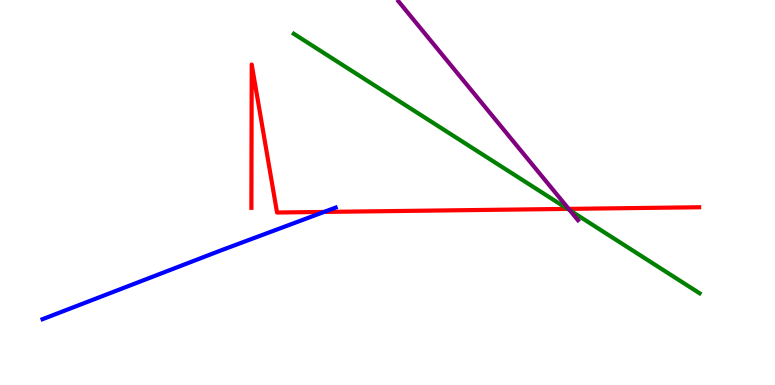[{'lines': ['blue', 'red'], 'intersections': [{'x': 4.18, 'y': 4.5}]}, {'lines': ['green', 'red'], 'intersections': [{'x': 7.32, 'y': 4.57}]}, {'lines': ['purple', 'red'], 'intersections': [{'x': 7.34, 'y': 4.57}]}, {'lines': ['blue', 'green'], 'intersections': []}, {'lines': ['blue', 'purple'], 'intersections': []}, {'lines': ['green', 'purple'], 'intersections': [{'x': 7.35, 'y': 4.54}]}]